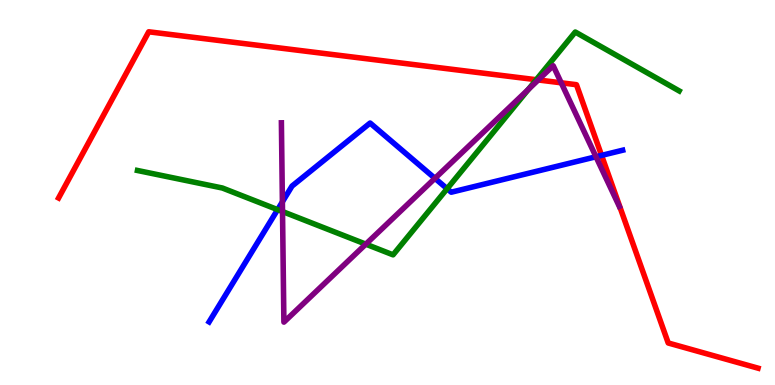[{'lines': ['blue', 'red'], 'intersections': [{'x': 7.76, 'y': 5.96}]}, {'lines': ['green', 'red'], 'intersections': [{'x': 6.92, 'y': 7.93}]}, {'lines': ['purple', 'red'], 'intersections': [{'x': 6.95, 'y': 7.92}, {'x': 7.24, 'y': 7.85}]}, {'lines': ['blue', 'green'], 'intersections': [{'x': 3.58, 'y': 4.55}, {'x': 5.77, 'y': 5.1}]}, {'lines': ['blue', 'purple'], 'intersections': [{'x': 3.64, 'y': 4.76}, {'x': 5.61, 'y': 5.37}, {'x': 7.69, 'y': 5.93}]}, {'lines': ['green', 'purple'], 'intersections': [{'x': 3.65, 'y': 4.51}, {'x': 4.72, 'y': 3.66}, {'x': 6.82, 'y': 7.68}]}]